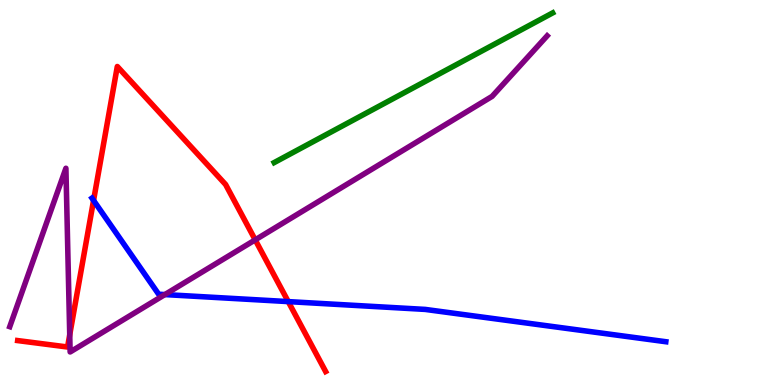[{'lines': ['blue', 'red'], 'intersections': [{'x': 1.21, 'y': 4.79}, {'x': 3.72, 'y': 2.17}]}, {'lines': ['green', 'red'], 'intersections': []}, {'lines': ['purple', 'red'], 'intersections': [{'x': 0.9, 'y': 1.3}, {'x': 3.29, 'y': 3.77}]}, {'lines': ['blue', 'green'], 'intersections': []}, {'lines': ['blue', 'purple'], 'intersections': [{'x': 2.13, 'y': 2.35}]}, {'lines': ['green', 'purple'], 'intersections': []}]